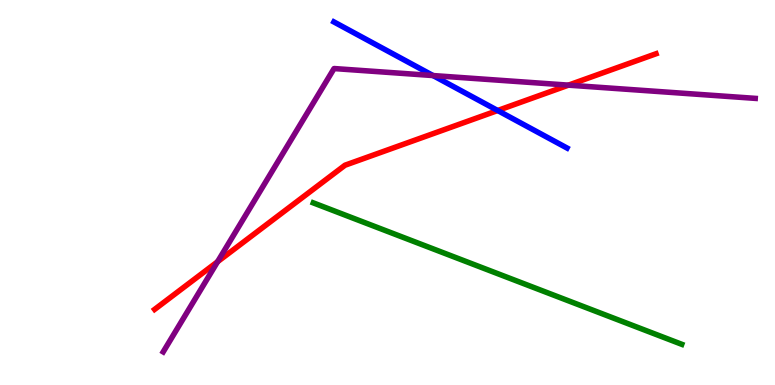[{'lines': ['blue', 'red'], 'intersections': [{'x': 6.42, 'y': 7.13}]}, {'lines': ['green', 'red'], 'intersections': []}, {'lines': ['purple', 'red'], 'intersections': [{'x': 2.81, 'y': 3.2}, {'x': 7.33, 'y': 7.79}]}, {'lines': ['blue', 'green'], 'intersections': []}, {'lines': ['blue', 'purple'], 'intersections': [{'x': 5.59, 'y': 8.04}]}, {'lines': ['green', 'purple'], 'intersections': []}]